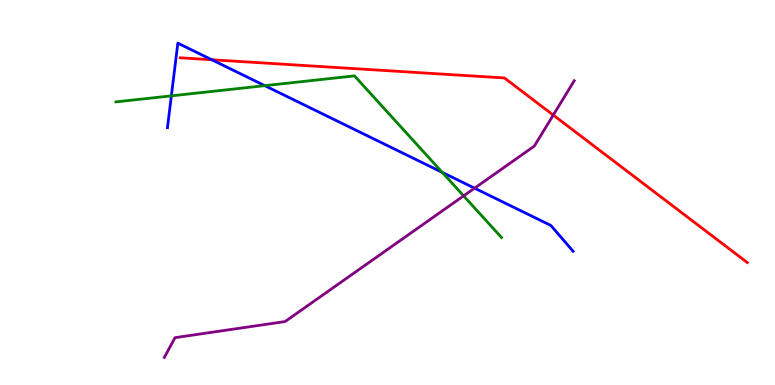[{'lines': ['blue', 'red'], 'intersections': [{'x': 2.73, 'y': 8.45}]}, {'lines': ['green', 'red'], 'intersections': []}, {'lines': ['purple', 'red'], 'intersections': [{'x': 7.14, 'y': 7.01}]}, {'lines': ['blue', 'green'], 'intersections': [{'x': 2.21, 'y': 7.51}, {'x': 3.42, 'y': 7.78}, {'x': 5.71, 'y': 5.52}]}, {'lines': ['blue', 'purple'], 'intersections': [{'x': 6.12, 'y': 5.11}]}, {'lines': ['green', 'purple'], 'intersections': [{'x': 5.98, 'y': 4.91}]}]